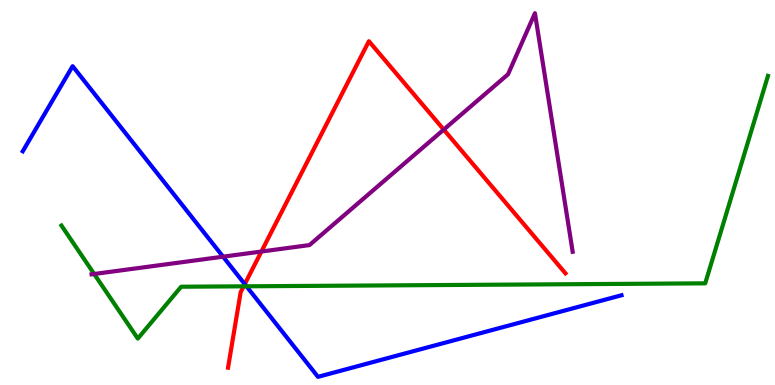[{'lines': ['blue', 'red'], 'intersections': [{'x': 3.16, 'y': 2.62}]}, {'lines': ['green', 'red'], 'intersections': [{'x': 3.14, 'y': 2.56}]}, {'lines': ['purple', 'red'], 'intersections': [{'x': 3.37, 'y': 3.47}, {'x': 5.73, 'y': 6.63}]}, {'lines': ['blue', 'green'], 'intersections': [{'x': 3.18, 'y': 2.56}]}, {'lines': ['blue', 'purple'], 'intersections': [{'x': 2.88, 'y': 3.33}]}, {'lines': ['green', 'purple'], 'intersections': [{'x': 1.22, 'y': 2.88}]}]